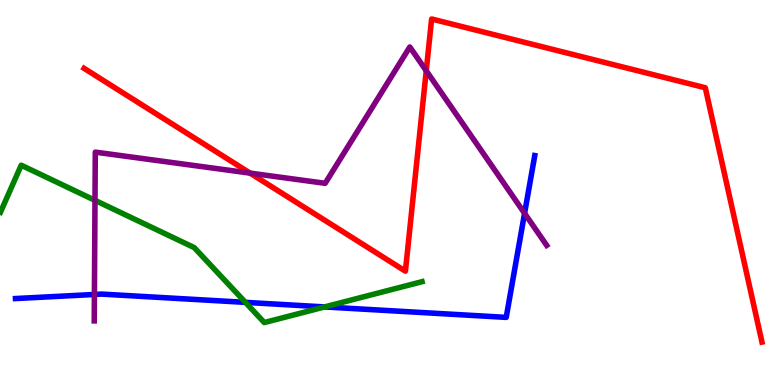[{'lines': ['blue', 'red'], 'intersections': []}, {'lines': ['green', 'red'], 'intersections': []}, {'lines': ['purple', 'red'], 'intersections': [{'x': 3.23, 'y': 5.5}, {'x': 5.5, 'y': 8.16}]}, {'lines': ['blue', 'green'], 'intersections': [{'x': 3.17, 'y': 2.15}, {'x': 4.19, 'y': 2.03}]}, {'lines': ['blue', 'purple'], 'intersections': [{'x': 1.22, 'y': 2.35}, {'x': 6.77, 'y': 4.46}]}, {'lines': ['green', 'purple'], 'intersections': [{'x': 1.23, 'y': 4.8}]}]